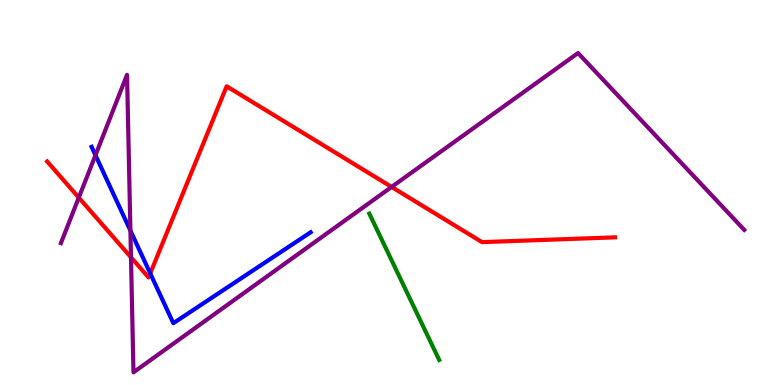[{'lines': ['blue', 'red'], 'intersections': [{'x': 1.94, 'y': 2.9}]}, {'lines': ['green', 'red'], 'intersections': []}, {'lines': ['purple', 'red'], 'intersections': [{'x': 1.02, 'y': 4.87}, {'x': 1.69, 'y': 3.32}, {'x': 5.05, 'y': 5.14}]}, {'lines': ['blue', 'green'], 'intersections': []}, {'lines': ['blue', 'purple'], 'intersections': [{'x': 1.23, 'y': 5.97}, {'x': 1.68, 'y': 4.01}]}, {'lines': ['green', 'purple'], 'intersections': []}]